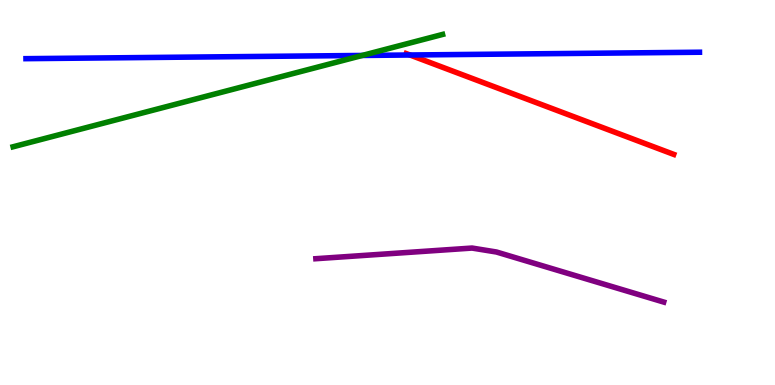[{'lines': ['blue', 'red'], 'intersections': [{'x': 5.29, 'y': 8.57}]}, {'lines': ['green', 'red'], 'intersections': []}, {'lines': ['purple', 'red'], 'intersections': []}, {'lines': ['blue', 'green'], 'intersections': [{'x': 4.67, 'y': 8.56}]}, {'lines': ['blue', 'purple'], 'intersections': []}, {'lines': ['green', 'purple'], 'intersections': []}]